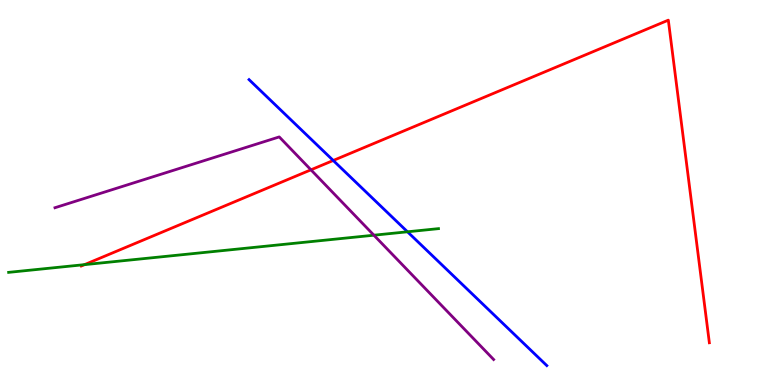[{'lines': ['blue', 'red'], 'intersections': [{'x': 4.3, 'y': 5.83}]}, {'lines': ['green', 'red'], 'intersections': [{'x': 1.09, 'y': 3.13}]}, {'lines': ['purple', 'red'], 'intersections': [{'x': 4.01, 'y': 5.59}]}, {'lines': ['blue', 'green'], 'intersections': [{'x': 5.26, 'y': 3.98}]}, {'lines': ['blue', 'purple'], 'intersections': []}, {'lines': ['green', 'purple'], 'intersections': [{'x': 4.82, 'y': 3.89}]}]